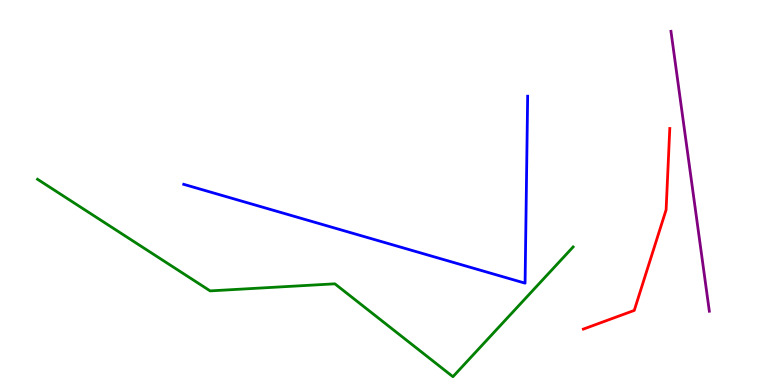[{'lines': ['blue', 'red'], 'intersections': []}, {'lines': ['green', 'red'], 'intersections': []}, {'lines': ['purple', 'red'], 'intersections': []}, {'lines': ['blue', 'green'], 'intersections': []}, {'lines': ['blue', 'purple'], 'intersections': []}, {'lines': ['green', 'purple'], 'intersections': []}]